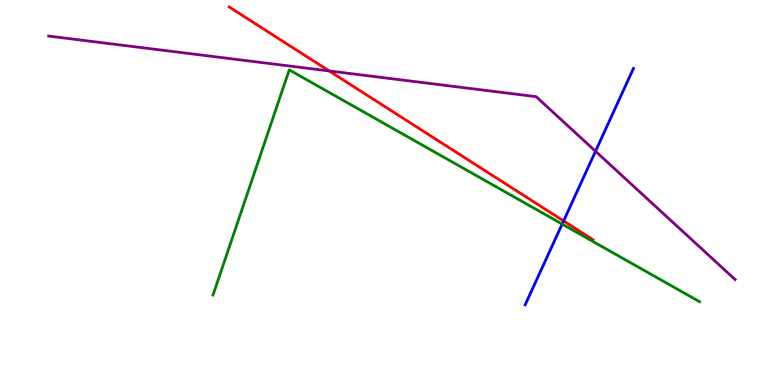[{'lines': ['blue', 'red'], 'intersections': [{'x': 7.27, 'y': 4.26}]}, {'lines': ['green', 'red'], 'intersections': []}, {'lines': ['purple', 'red'], 'intersections': [{'x': 4.25, 'y': 8.16}]}, {'lines': ['blue', 'green'], 'intersections': [{'x': 7.25, 'y': 4.18}]}, {'lines': ['blue', 'purple'], 'intersections': [{'x': 7.68, 'y': 6.07}]}, {'lines': ['green', 'purple'], 'intersections': []}]